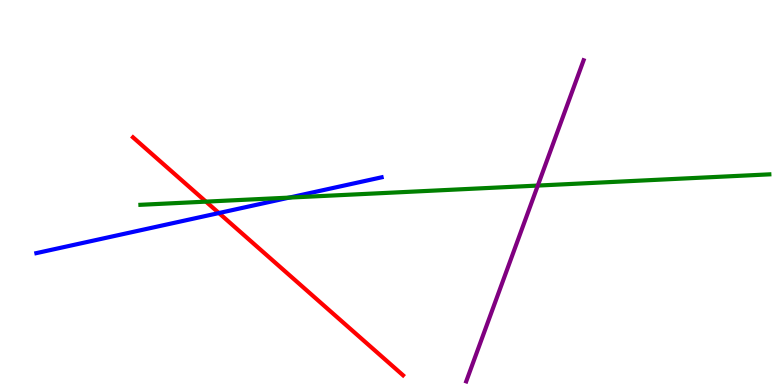[{'lines': ['blue', 'red'], 'intersections': [{'x': 2.82, 'y': 4.47}]}, {'lines': ['green', 'red'], 'intersections': [{'x': 2.66, 'y': 4.76}]}, {'lines': ['purple', 'red'], 'intersections': []}, {'lines': ['blue', 'green'], 'intersections': [{'x': 3.73, 'y': 4.87}]}, {'lines': ['blue', 'purple'], 'intersections': []}, {'lines': ['green', 'purple'], 'intersections': [{'x': 6.94, 'y': 5.18}]}]